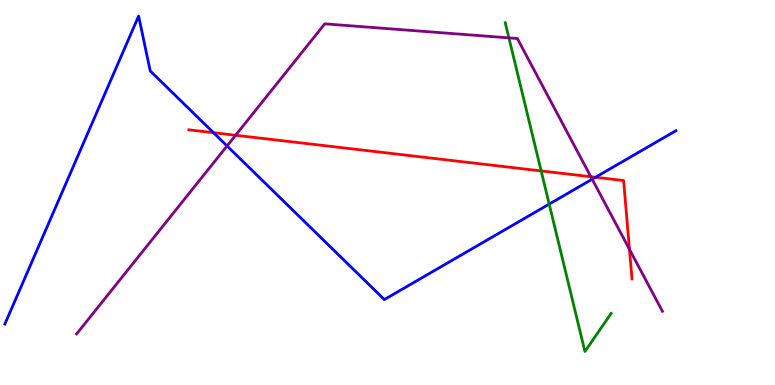[{'lines': ['blue', 'red'], 'intersections': [{'x': 2.75, 'y': 6.55}, {'x': 7.68, 'y': 5.4}]}, {'lines': ['green', 'red'], 'intersections': [{'x': 6.98, 'y': 5.56}]}, {'lines': ['purple', 'red'], 'intersections': [{'x': 3.04, 'y': 6.49}, {'x': 7.62, 'y': 5.41}, {'x': 8.12, 'y': 3.52}]}, {'lines': ['blue', 'green'], 'intersections': [{'x': 7.09, 'y': 4.7}]}, {'lines': ['blue', 'purple'], 'intersections': [{'x': 2.93, 'y': 6.21}, {'x': 7.64, 'y': 5.35}]}, {'lines': ['green', 'purple'], 'intersections': [{'x': 6.57, 'y': 9.02}]}]